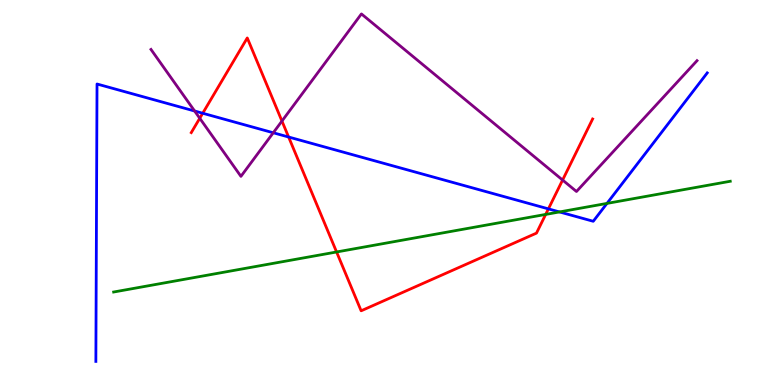[{'lines': ['blue', 'red'], 'intersections': [{'x': 2.62, 'y': 7.06}, {'x': 3.72, 'y': 6.44}, {'x': 7.08, 'y': 4.57}]}, {'lines': ['green', 'red'], 'intersections': [{'x': 4.34, 'y': 3.46}, {'x': 7.04, 'y': 4.43}]}, {'lines': ['purple', 'red'], 'intersections': [{'x': 2.58, 'y': 6.93}, {'x': 3.64, 'y': 6.86}, {'x': 7.26, 'y': 5.32}]}, {'lines': ['blue', 'green'], 'intersections': [{'x': 7.22, 'y': 4.5}, {'x': 7.83, 'y': 4.72}]}, {'lines': ['blue', 'purple'], 'intersections': [{'x': 2.51, 'y': 7.12}, {'x': 3.53, 'y': 6.55}]}, {'lines': ['green', 'purple'], 'intersections': []}]